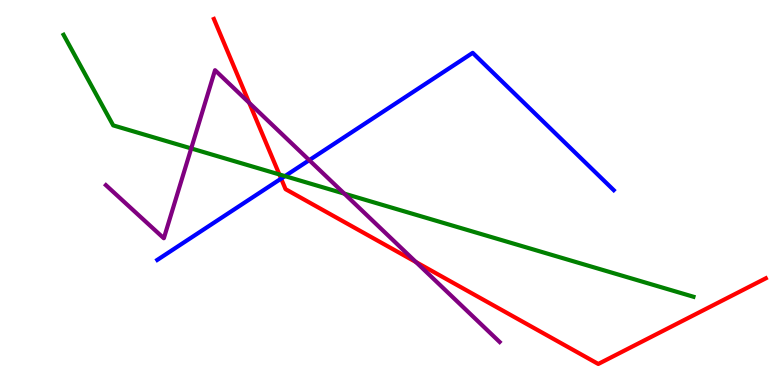[{'lines': ['blue', 'red'], 'intersections': [{'x': 3.63, 'y': 5.36}]}, {'lines': ['green', 'red'], 'intersections': [{'x': 3.6, 'y': 5.47}]}, {'lines': ['purple', 'red'], 'intersections': [{'x': 3.22, 'y': 7.33}, {'x': 5.37, 'y': 3.19}]}, {'lines': ['blue', 'green'], 'intersections': [{'x': 3.68, 'y': 5.43}]}, {'lines': ['blue', 'purple'], 'intersections': [{'x': 3.99, 'y': 5.84}]}, {'lines': ['green', 'purple'], 'intersections': [{'x': 2.47, 'y': 6.14}, {'x': 4.44, 'y': 4.97}]}]